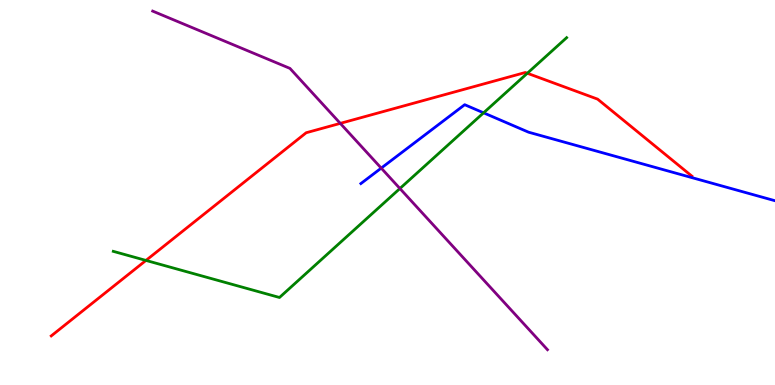[{'lines': ['blue', 'red'], 'intersections': []}, {'lines': ['green', 'red'], 'intersections': [{'x': 1.88, 'y': 3.24}, {'x': 6.8, 'y': 8.1}]}, {'lines': ['purple', 'red'], 'intersections': [{'x': 4.39, 'y': 6.8}]}, {'lines': ['blue', 'green'], 'intersections': [{'x': 6.24, 'y': 7.07}]}, {'lines': ['blue', 'purple'], 'intersections': [{'x': 4.92, 'y': 5.63}]}, {'lines': ['green', 'purple'], 'intersections': [{'x': 5.16, 'y': 5.1}]}]